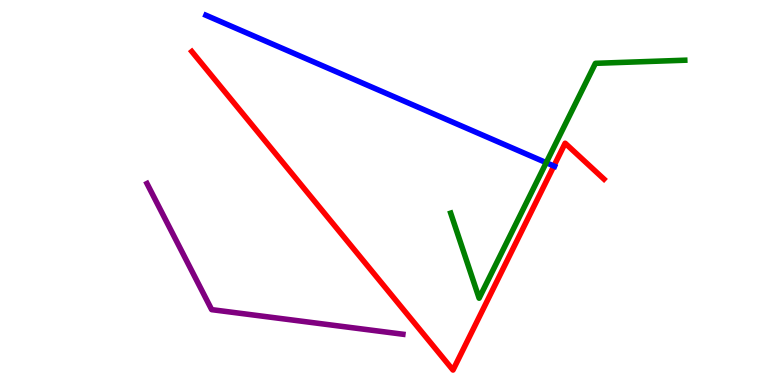[{'lines': ['blue', 'red'], 'intersections': [{'x': 7.15, 'y': 5.69}]}, {'lines': ['green', 'red'], 'intersections': []}, {'lines': ['purple', 'red'], 'intersections': []}, {'lines': ['blue', 'green'], 'intersections': [{'x': 7.05, 'y': 5.77}]}, {'lines': ['blue', 'purple'], 'intersections': []}, {'lines': ['green', 'purple'], 'intersections': []}]